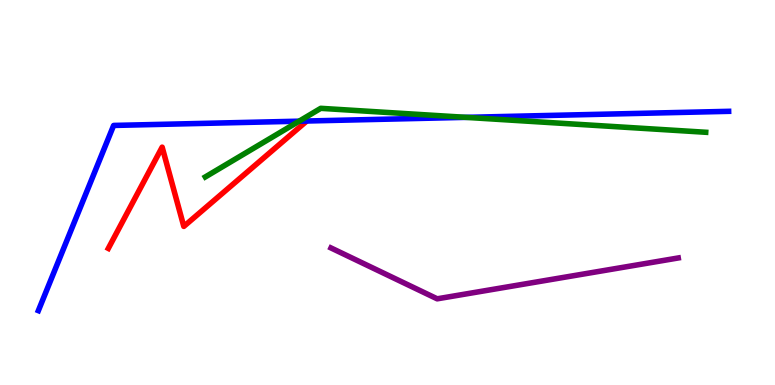[{'lines': ['blue', 'red'], 'intersections': []}, {'lines': ['green', 'red'], 'intersections': []}, {'lines': ['purple', 'red'], 'intersections': []}, {'lines': ['blue', 'green'], 'intersections': [{'x': 3.86, 'y': 6.85}, {'x': 6.01, 'y': 6.95}]}, {'lines': ['blue', 'purple'], 'intersections': []}, {'lines': ['green', 'purple'], 'intersections': []}]